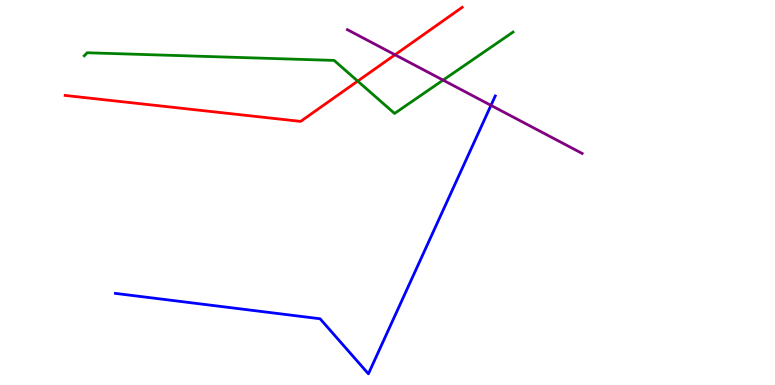[{'lines': ['blue', 'red'], 'intersections': []}, {'lines': ['green', 'red'], 'intersections': [{'x': 4.62, 'y': 7.89}]}, {'lines': ['purple', 'red'], 'intersections': [{'x': 5.1, 'y': 8.58}]}, {'lines': ['blue', 'green'], 'intersections': []}, {'lines': ['blue', 'purple'], 'intersections': [{'x': 6.34, 'y': 7.26}]}, {'lines': ['green', 'purple'], 'intersections': [{'x': 5.72, 'y': 7.92}]}]